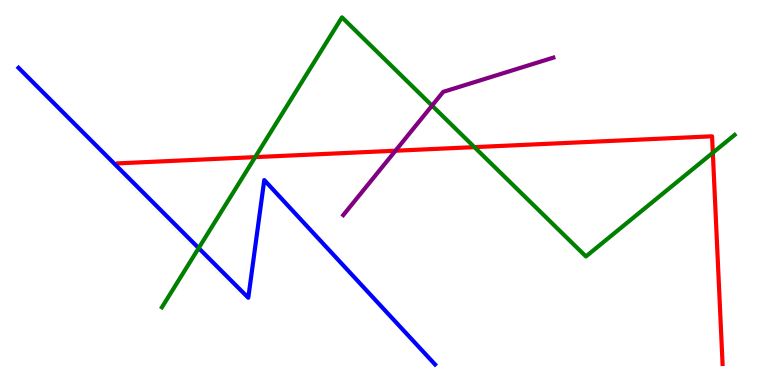[{'lines': ['blue', 'red'], 'intersections': []}, {'lines': ['green', 'red'], 'intersections': [{'x': 3.29, 'y': 5.92}, {'x': 6.12, 'y': 6.18}, {'x': 9.2, 'y': 6.03}]}, {'lines': ['purple', 'red'], 'intersections': [{'x': 5.1, 'y': 6.09}]}, {'lines': ['blue', 'green'], 'intersections': [{'x': 2.56, 'y': 3.56}]}, {'lines': ['blue', 'purple'], 'intersections': []}, {'lines': ['green', 'purple'], 'intersections': [{'x': 5.57, 'y': 7.26}]}]